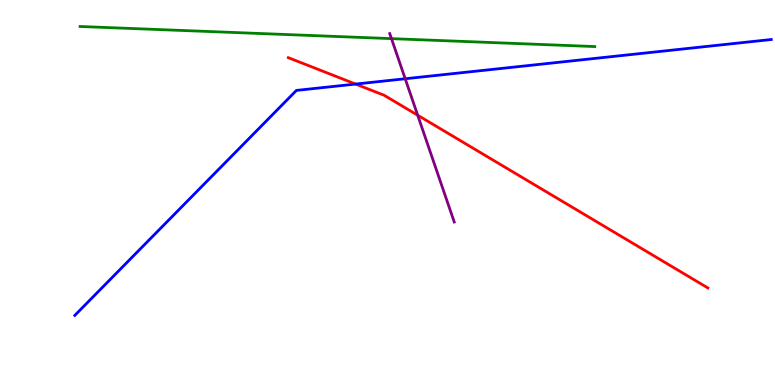[{'lines': ['blue', 'red'], 'intersections': [{'x': 4.59, 'y': 7.82}]}, {'lines': ['green', 'red'], 'intersections': []}, {'lines': ['purple', 'red'], 'intersections': [{'x': 5.39, 'y': 7.01}]}, {'lines': ['blue', 'green'], 'intersections': []}, {'lines': ['blue', 'purple'], 'intersections': [{'x': 5.23, 'y': 7.95}]}, {'lines': ['green', 'purple'], 'intersections': [{'x': 5.05, 'y': 9.0}]}]